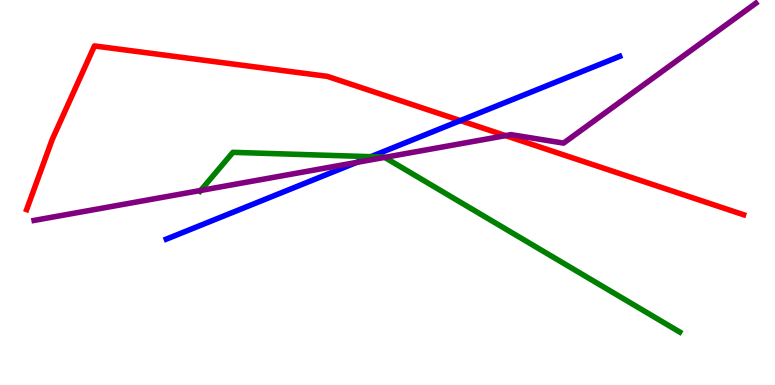[{'lines': ['blue', 'red'], 'intersections': [{'x': 5.94, 'y': 6.87}]}, {'lines': ['green', 'red'], 'intersections': []}, {'lines': ['purple', 'red'], 'intersections': [{'x': 6.52, 'y': 6.48}]}, {'lines': ['blue', 'green'], 'intersections': [{'x': 4.79, 'y': 5.93}]}, {'lines': ['blue', 'purple'], 'intersections': [{'x': 4.6, 'y': 5.78}]}, {'lines': ['green', 'purple'], 'intersections': [{'x': 2.59, 'y': 5.05}, {'x': 4.96, 'y': 5.91}]}]